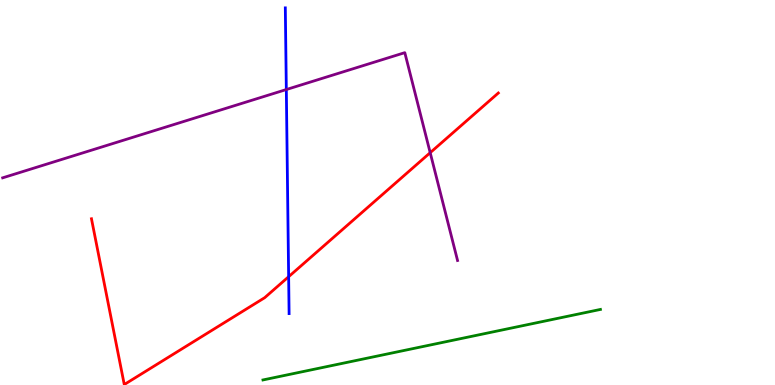[{'lines': ['blue', 'red'], 'intersections': [{'x': 3.72, 'y': 2.81}]}, {'lines': ['green', 'red'], 'intersections': []}, {'lines': ['purple', 'red'], 'intersections': [{'x': 5.55, 'y': 6.03}]}, {'lines': ['blue', 'green'], 'intersections': []}, {'lines': ['blue', 'purple'], 'intersections': [{'x': 3.69, 'y': 7.67}]}, {'lines': ['green', 'purple'], 'intersections': []}]